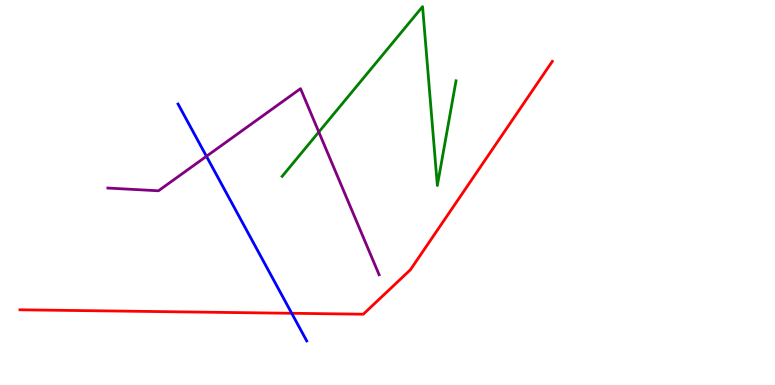[{'lines': ['blue', 'red'], 'intersections': [{'x': 3.76, 'y': 1.86}]}, {'lines': ['green', 'red'], 'intersections': []}, {'lines': ['purple', 'red'], 'intersections': []}, {'lines': ['blue', 'green'], 'intersections': []}, {'lines': ['blue', 'purple'], 'intersections': [{'x': 2.66, 'y': 5.94}]}, {'lines': ['green', 'purple'], 'intersections': [{'x': 4.11, 'y': 6.57}]}]